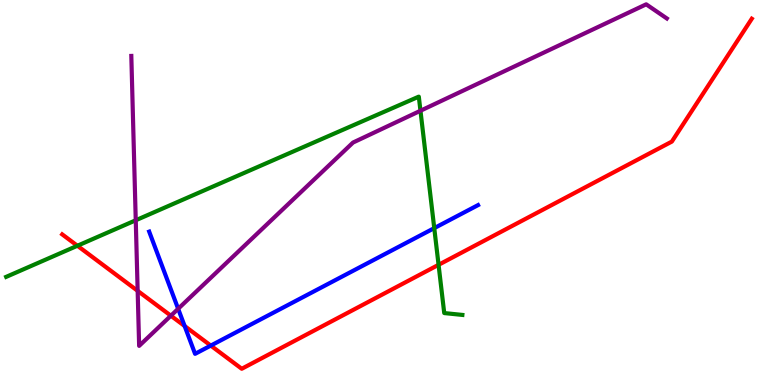[{'lines': ['blue', 'red'], 'intersections': [{'x': 2.38, 'y': 1.53}, {'x': 2.72, 'y': 1.02}]}, {'lines': ['green', 'red'], 'intersections': [{'x': 0.999, 'y': 3.62}, {'x': 5.66, 'y': 3.12}]}, {'lines': ['purple', 'red'], 'intersections': [{'x': 1.78, 'y': 2.45}, {'x': 2.2, 'y': 1.8}]}, {'lines': ['blue', 'green'], 'intersections': [{'x': 5.6, 'y': 4.07}]}, {'lines': ['blue', 'purple'], 'intersections': [{'x': 2.3, 'y': 1.98}]}, {'lines': ['green', 'purple'], 'intersections': [{'x': 1.75, 'y': 4.28}, {'x': 5.43, 'y': 7.12}]}]